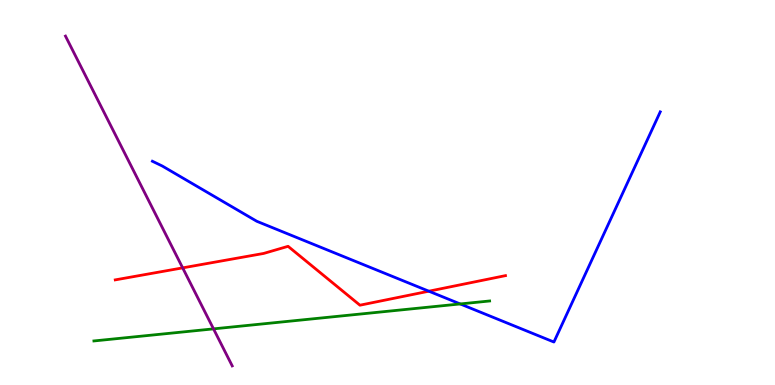[{'lines': ['blue', 'red'], 'intersections': [{'x': 5.53, 'y': 2.44}]}, {'lines': ['green', 'red'], 'intersections': []}, {'lines': ['purple', 'red'], 'intersections': [{'x': 2.36, 'y': 3.04}]}, {'lines': ['blue', 'green'], 'intersections': [{'x': 5.94, 'y': 2.11}]}, {'lines': ['blue', 'purple'], 'intersections': []}, {'lines': ['green', 'purple'], 'intersections': [{'x': 2.75, 'y': 1.46}]}]